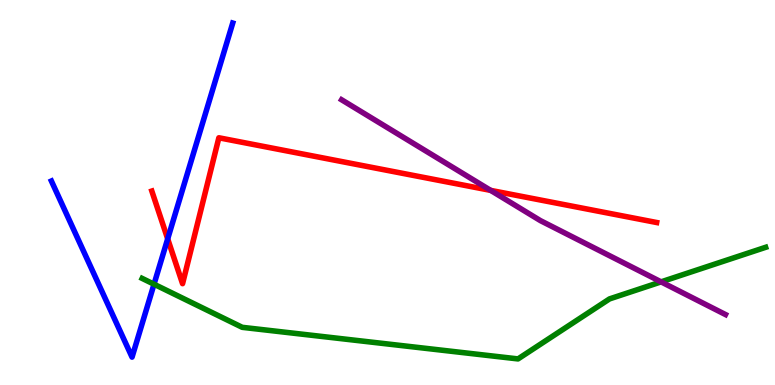[{'lines': ['blue', 'red'], 'intersections': [{'x': 2.16, 'y': 3.8}]}, {'lines': ['green', 'red'], 'intersections': []}, {'lines': ['purple', 'red'], 'intersections': [{'x': 6.33, 'y': 5.06}]}, {'lines': ['blue', 'green'], 'intersections': [{'x': 1.99, 'y': 2.62}]}, {'lines': ['blue', 'purple'], 'intersections': []}, {'lines': ['green', 'purple'], 'intersections': [{'x': 8.53, 'y': 2.68}]}]